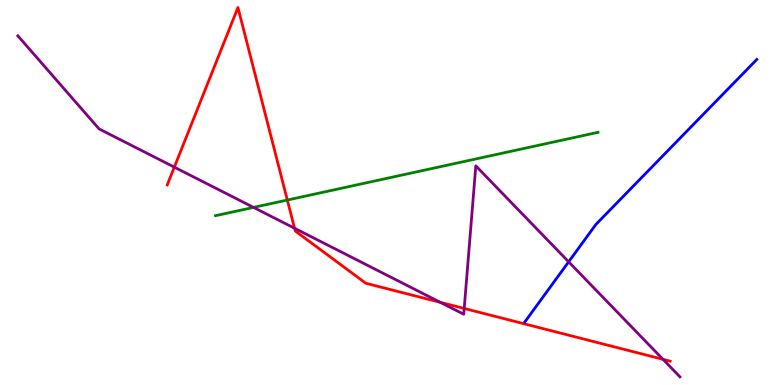[{'lines': ['blue', 'red'], 'intersections': []}, {'lines': ['green', 'red'], 'intersections': [{'x': 3.71, 'y': 4.8}]}, {'lines': ['purple', 'red'], 'intersections': [{'x': 2.25, 'y': 5.66}, {'x': 3.8, 'y': 4.07}, {'x': 5.68, 'y': 2.15}, {'x': 5.99, 'y': 1.99}, {'x': 8.55, 'y': 0.667}]}, {'lines': ['blue', 'green'], 'intersections': []}, {'lines': ['blue', 'purple'], 'intersections': [{'x': 7.34, 'y': 3.2}]}, {'lines': ['green', 'purple'], 'intersections': [{'x': 3.27, 'y': 4.61}]}]